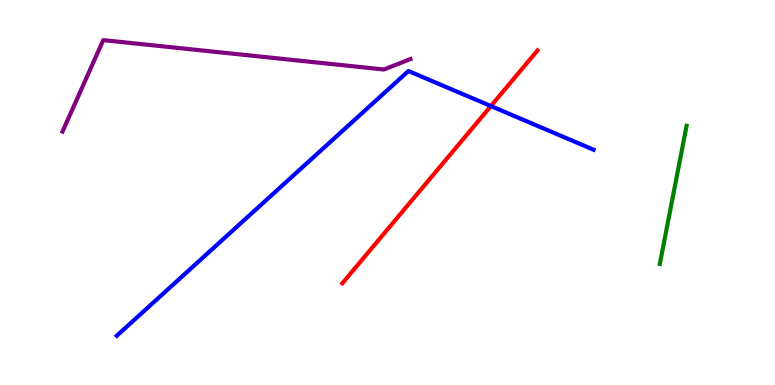[{'lines': ['blue', 'red'], 'intersections': [{'x': 6.33, 'y': 7.25}]}, {'lines': ['green', 'red'], 'intersections': []}, {'lines': ['purple', 'red'], 'intersections': []}, {'lines': ['blue', 'green'], 'intersections': []}, {'lines': ['blue', 'purple'], 'intersections': []}, {'lines': ['green', 'purple'], 'intersections': []}]